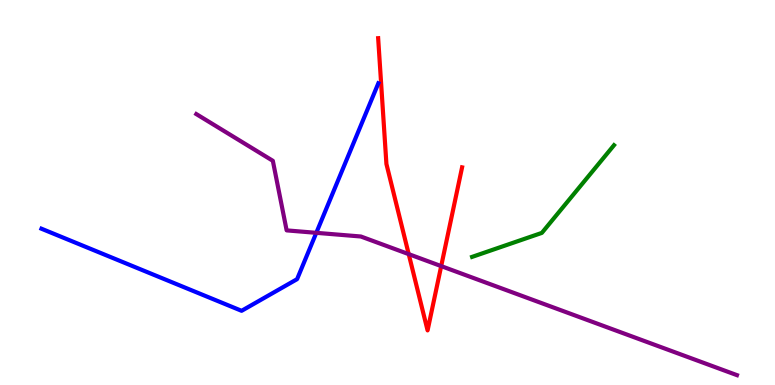[{'lines': ['blue', 'red'], 'intersections': []}, {'lines': ['green', 'red'], 'intersections': []}, {'lines': ['purple', 'red'], 'intersections': [{'x': 5.27, 'y': 3.4}, {'x': 5.69, 'y': 3.09}]}, {'lines': ['blue', 'green'], 'intersections': []}, {'lines': ['blue', 'purple'], 'intersections': [{'x': 4.08, 'y': 3.95}]}, {'lines': ['green', 'purple'], 'intersections': []}]